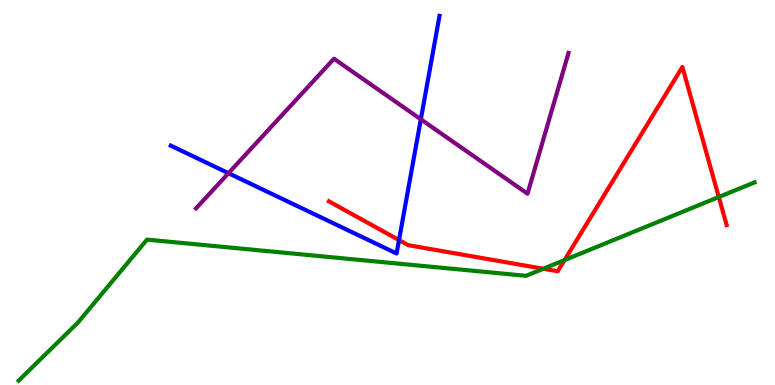[{'lines': ['blue', 'red'], 'intersections': [{'x': 5.15, 'y': 3.76}]}, {'lines': ['green', 'red'], 'intersections': [{'x': 7.01, 'y': 3.02}, {'x': 7.28, 'y': 3.24}, {'x': 9.27, 'y': 4.88}]}, {'lines': ['purple', 'red'], 'intersections': []}, {'lines': ['blue', 'green'], 'intersections': []}, {'lines': ['blue', 'purple'], 'intersections': [{'x': 2.95, 'y': 5.5}, {'x': 5.43, 'y': 6.9}]}, {'lines': ['green', 'purple'], 'intersections': []}]